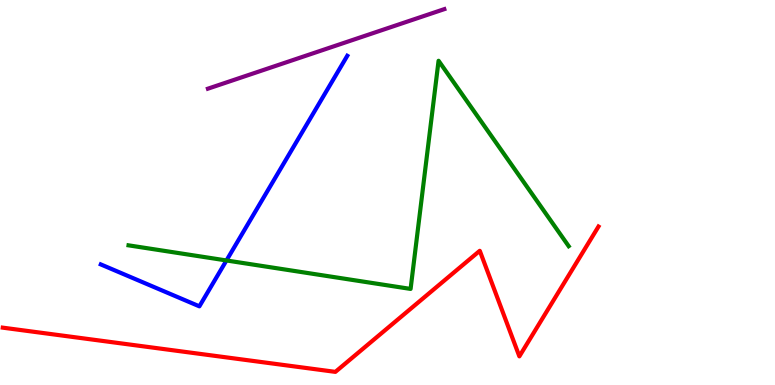[{'lines': ['blue', 'red'], 'intersections': []}, {'lines': ['green', 'red'], 'intersections': []}, {'lines': ['purple', 'red'], 'intersections': []}, {'lines': ['blue', 'green'], 'intersections': [{'x': 2.92, 'y': 3.23}]}, {'lines': ['blue', 'purple'], 'intersections': []}, {'lines': ['green', 'purple'], 'intersections': []}]